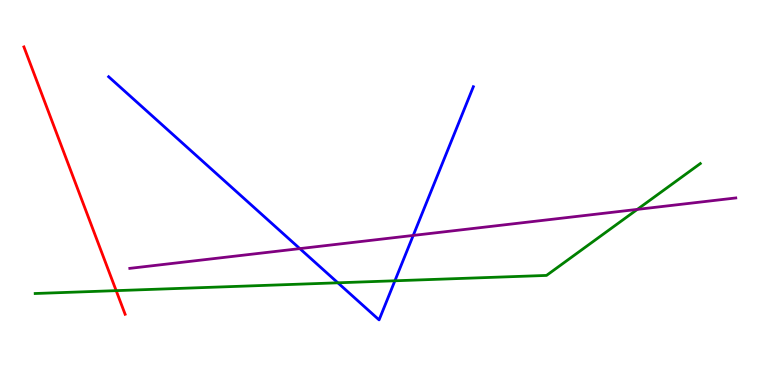[{'lines': ['blue', 'red'], 'intersections': []}, {'lines': ['green', 'red'], 'intersections': [{'x': 1.5, 'y': 2.45}]}, {'lines': ['purple', 'red'], 'intersections': []}, {'lines': ['blue', 'green'], 'intersections': [{'x': 4.36, 'y': 2.65}, {'x': 5.1, 'y': 2.71}]}, {'lines': ['blue', 'purple'], 'intersections': [{'x': 3.87, 'y': 3.54}, {'x': 5.33, 'y': 3.88}]}, {'lines': ['green', 'purple'], 'intersections': [{'x': 8.22, 'y': 4.56}]}]